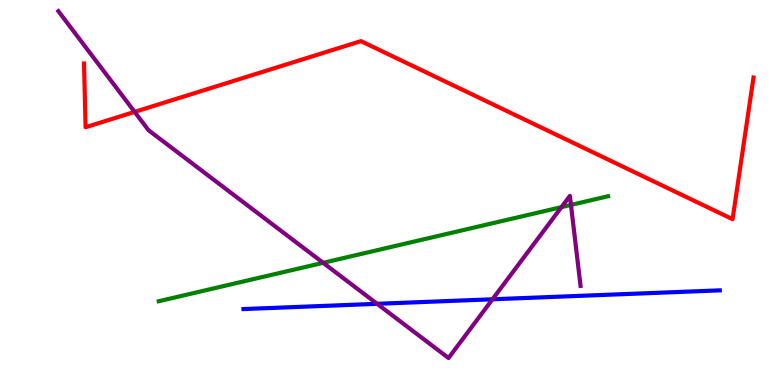[{'lines': ['blue', 'red'], 'intersections': []}, {'lines': ['green', 'red'], 'intersections': []}, {'lines': ['purple', 'red'], 'intersections': [{'x': 1.74, 'y': 7.09}]}, {'lines': ['blue', 'green'], 'intersections': []}, {'lines': ['blue', 'purple'], 'intersections': [{'x': 4.87, 'y': 2.11}, {'x': 6.35, 'y': 2.23}]}, {'lines': ['green', 'purple'], 'intersections': [{'x': 4.17, 'y': 3.17}, {'x': 7.24, 'y': 4.62}, {'x': 7.37, 'y': 4.68}]}]